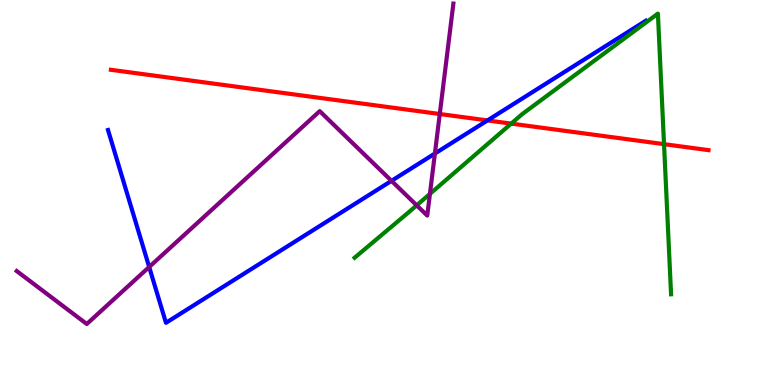[{'lines': ['blue', 'red'], 'intersections': [{'x': 6.29, 'y': 6.87}]}, {'lines': ['green', 'red'], 'intersections': [{'x': 6.6, 'y': 6.79}, {'x': 8.57, 'y': 6.26}]}, {'lines': ['purple', 'red'], 'intersections': [{'x': 5.67, 'y': 7.04}]}, {'lines': ['blue', 'green'], 'intersections': []}, {'lines': ['blue', 'purple'], 'intersections': [{'x': 1.92, 'y': 3.07}, {'x': 5.05, 'y': 5.3}, {'x': 5.61, 'y': 6.01}]}, {'lines': ['green', 'purple'], 'intersections': [{'x': 5.38, 'y': 4.67}, {'x': 5.55, 'y': 4.96}]}]